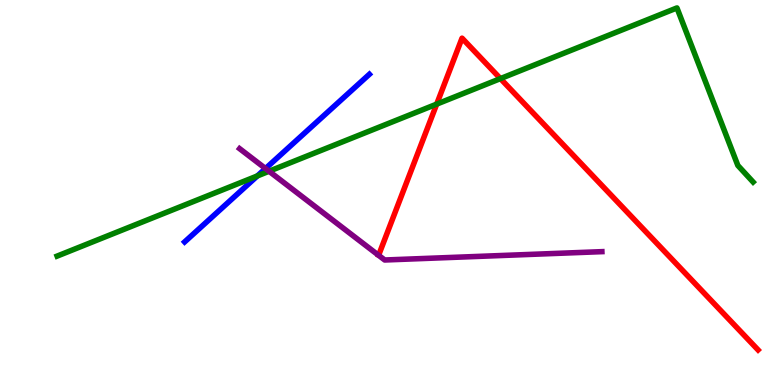[{'lines': ['blue', 'red'], 'intersections': []}, {'lines': ['green', 'red'], 'intersections': [{'x': 5.63, 'y': 7.3}, {'x': 6.46, 'y': 7.96}]}, {'lines': ['purple', 'red'], 'intersections': []}, {'lines': ['blue', 'green'], 'intersections': [{'x': 3.32, 'y': 5.43}]}, {'lines': ['blue', 'purple'], 'intersections': [{'x': 3.43, 'y': 5.62}]}, {'lines': ['green', 'purple'], 'intersections': [{'x': 3.47, 'y': 5.55}]}]